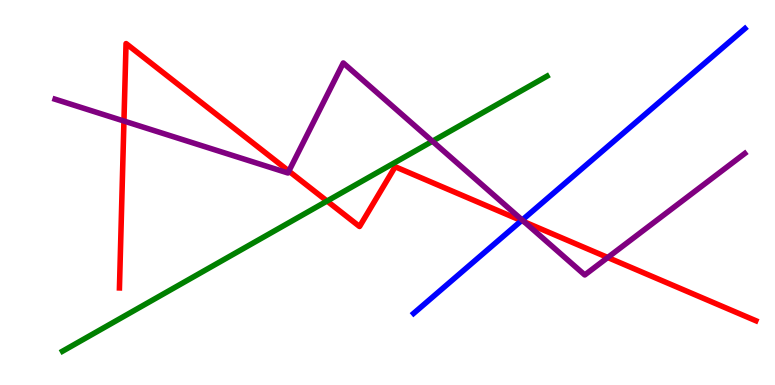[{'lines': ['blue', 'red'], 'intersections': [{'x': 6.73, 'y': 4.27}]}, {'lines': ['green', 'red'], 'intersections': [{'x': 4.22, 'y': 4.78}]}, {'lines': ['purple', 'red'], 'intersections': [{'x': 1.6, 'y': 6.86}, {'x': 3.73, 'y': 5.56}, {'x': 6.77, 'y': 4.24}, {'x': 7.84, 'y': 3.31}]}, {'lines': ['blue', 'green'], 'intersections': []}, {'lines': ['blue', 'purple'], 'intersections': [{'x': 6.74, 'y': 4.28}]}, {'lines': ['green', 'purple'], 'intersections': [{'x': 5.58, 'y': 6.33}]}]